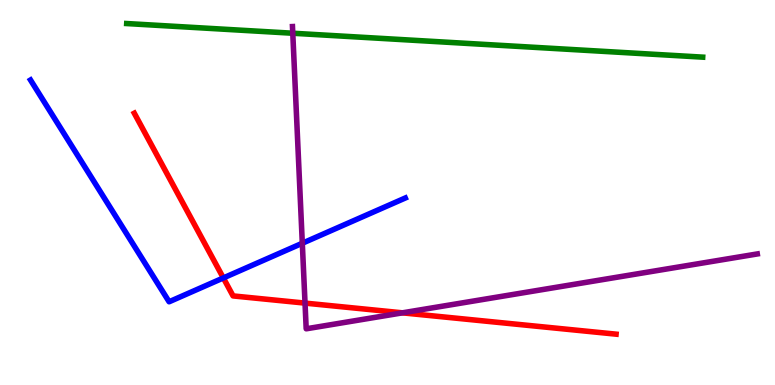[{'lines': ['blue', 'red'], 'intersections': [{'x': 2.88, 'y': 2.78}]}, {'lines': ['green', 'red'], 'intersections': []}, {'lines': ['purple', 'red'], 'intersections': [{'x': 3.94, 'y': 2.13}, {'x': 5.19, 'y': 1.87}]}, {'lines': ['blue', 'green'], 'intersections': []}, {'lines': ['blue', 'purple'], 'intersections': [{'x': 3.9, 'y': 3.68}]}, {'lines': ['green', 'purple'], 'intersections': [{'x': 3.78, 'y': 9.14}]}]